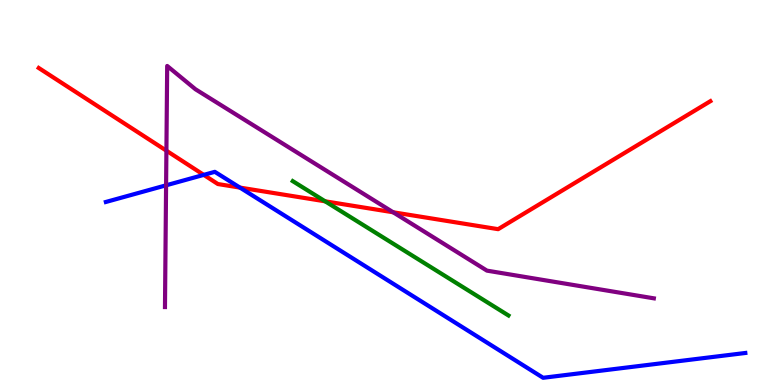[{'lines': ['blue', 'red'], 'intersections': [{'x': 2.63, 'y': 5.46}, {'x': 3.1, 'y': 5.13}]}, {'lines': ['green', 'red'], 'intersections': [{'x': 4.2, 'y': 4.77}]}, {'lines': ['purple', 'red'], 'intersections': [{'x': 2.15, 'y': 6.09}, {'x': 5.07, 'y': 4.49}]}, {'lines': ['blue', 'green'], 'intersections': []}, {'lines': ['blue', 'purple'], 'intersections': [{'x': 2.14, 'y': 5.19}]}, {'lines': ['green', 'purple'], 'intersections': []}]